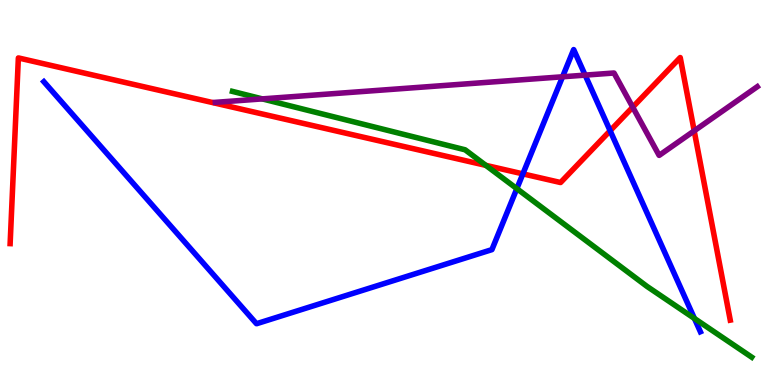[{'lines': ['blue', 'red'], 'intersections': [{'x': 6.75, 'y': 5.48}, {'x': 7.87, 'y': 6.6}]}, {'lines': ['green', 'red'], 'intersections': [{'x': 6.27, 'y': 5.71}]}, {'lines': ['purple', 'red'], 'intersections': [{'x': 8.16, 'y': 7.22}, {'x': 8.96, 'y': 6.6}]}, {'lines': ['blue', 'green'], 'intersections': [{'x': 6.67, 'y': 5.1}, {'x': 8.96, 'y': 1.73}]}, {'lines': ['blue', 'purple'], 'intersections': [{'x': 7.26, 'y': 8.01}, {'x': 7.55, 'y': 8.05}]}, {'lines': ['green', 'purple'], 'intersections': [{'x': 3.38, 'y': 7.43}]}]